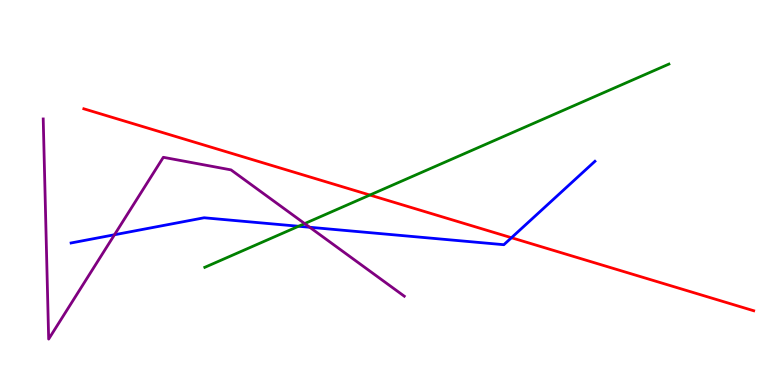[{'lines': ['blue', 'red'], 'intersections': [{'x': 6.6, 'y': 3.83}]}, {'lines': ['green', 'red'], 'intersections': [{'x': 4.77, 'y': 4.93}]}, {'lines': ['purple', 'red'], 'intersections': []}, {'lines': ['blue', 'green'], 'intersections': [{'x': 3.85, 'y': 4.12}]}, {'lines': ['blue', 'purple'], 'intersections': [{'x': 1.48, 'y': 3.9}, {'x': 4.0, 'y': 4.1}]}, {'lines': ['green', 'purple'], 'intersections': [{'x': 3.93, 'y': 4.19}]}]